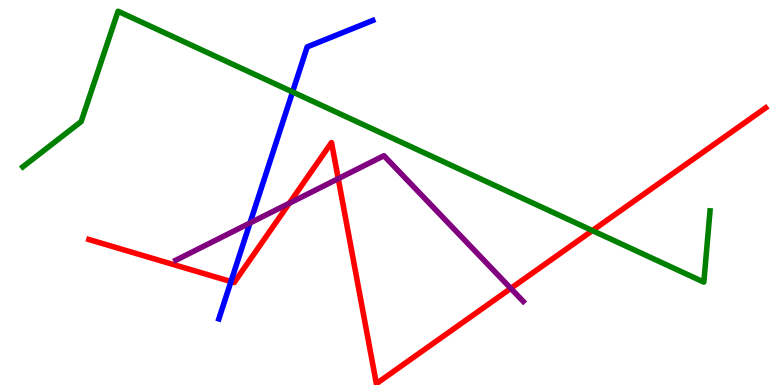[{'lines': ['blue', 'red'], 'intersections': [{'x': 2.98, 'y': 2.69}]}, {'lines': ['green', 'red'], 'intersections': [{'x': 7.64, 'y': 4.01}]}, {'lines': ['purple', 'red'], 'intersections': [{'x': 3.73, 'y': 4.72}, {'x': 4.36, 'y': 5.36}, {'x': 6.59, 'y': 2.51}]}, {'lines': ['blue', 'green'], 'intersections': [{'x': 3.77, 'y': 7.61}]}, {'lines': ['blue', 'purple'], 'intersections': [{'x': 3.23, 'y': 4.21}]}, {'lines': ['green', 'purple'], 'intersections': []}]